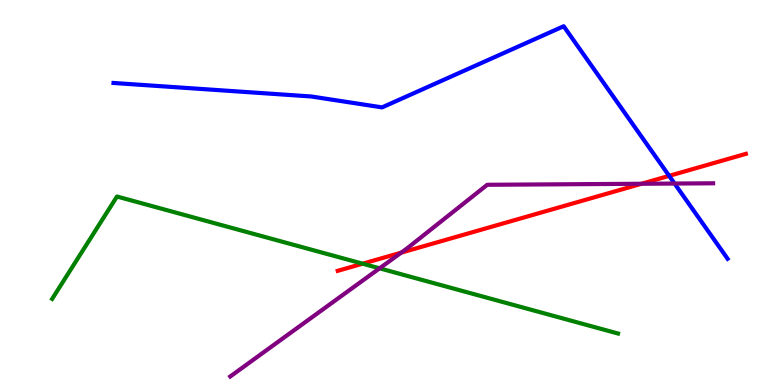[{'lines': ['blue', 'red'], 'intersections': [{'x': 8.63, 'y': 5.43}]}, {'lines': ['green', 'red'], 'intersections': [{'x': 4.68, 'y': 3.15}]}, {'lines': ['purple', 'red'], 'intersections': [{'x': 5.18, 'y': 3.44}, {'x': 8.28, 'y': 5.23}]}, {'lines': ['blue', 'green'], 'intersections': []}, {'lines': ['blue', 'purple'], 'intersections': [{'x': 8.7, 'y': 5.23}]}, {'lines': ['green', 'purple'], 'intersections': [{'x': 4.9, 'y': 3.03}]}]